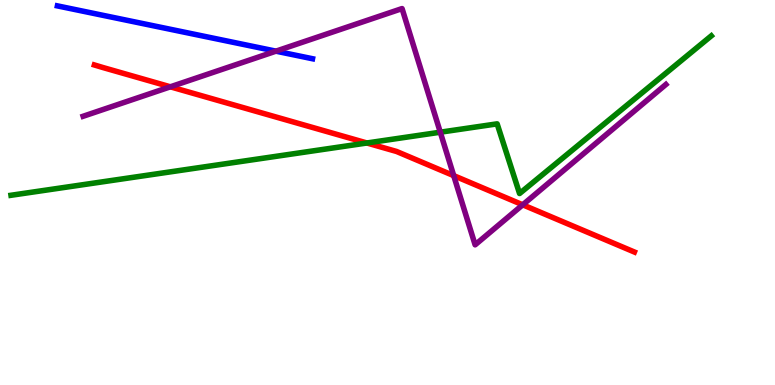[{'lines': ['blue', 'red'], 'intersections': []}, {'lines': ['green', 'red'], 'intersections': [{'x': 4.73, 'y': 6.29}]}, {'lines': ['purple', 'red'], 'intersections': [{'x': 2.2, 'y': 7.75}, {'x': 5.85, 'y': 5.44}, {'x': 6.74, 'y': 4.68}]}, {'lines': ['blue', 'green'], 'intersections': []}, {'lines': ['blue', 'purple'], 'intersections': [{'x': 3.56, 'y': 8.67}]}, {'lines': ['green', 'purple'], 'intersections': [{'x': 5.68, 'y': 6.57}]}]